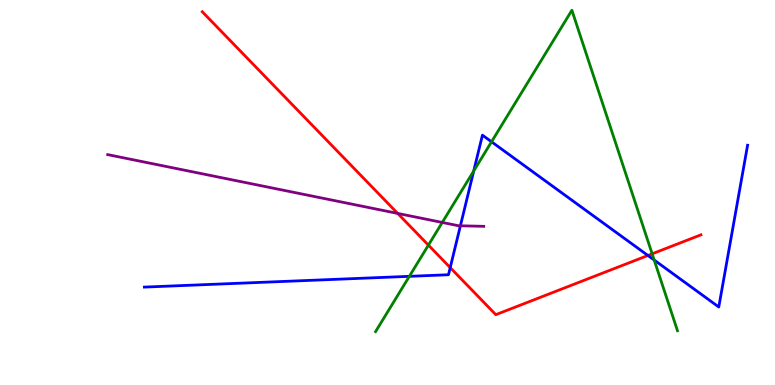[{'lines': ['blue', 'red'], 'intersections': [{'x': 5.81, 'y': 3.05}, {'x': 8.36, 'y': 3.36}]}, {'lines': ['green', 'red'], 'intersections': [{'x': 5.53, 'y': 3.63}, {'x': 8.41, 'y': 3.41}]}, {'lines': ['purple', 'red'], 'intersections': [{'x': 5.13, 'y': 4.46}]}, {'lines': ['blue', 'green'], 'intersections': [{'x': 5.28, 'y': 2.82}, {'x': 6.11, 'y': 5.56}, {'x': 6.34, 'y': 6.32}, {'x': 8.44, 'y': 3.25}]}, {'lines': ['blue', 'purple'], 'intersections': [{'x': 5.94, 'y': 4.14}]}, {'lines': ['green', 'purple'], 'intersections': [{'x': 5.71, 'y': 4.22}]}]